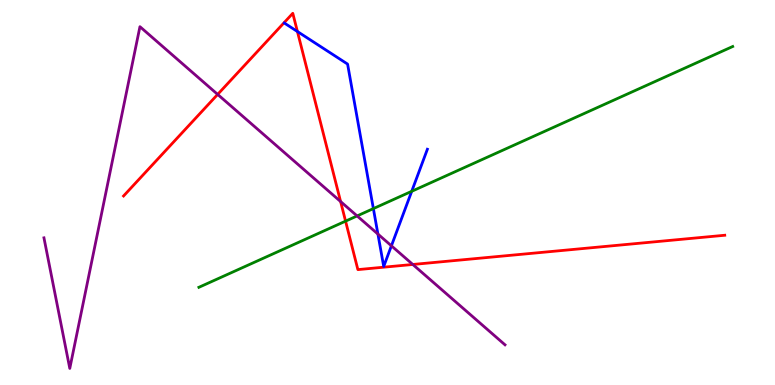[{'lines': ['blue', 'red'], 'intersections': [{'x': 3.84, 'y': 9.18}]}, {'lines': ['green', 'red'], 'intersections': [{'x': 4.46, 'y': 4.26}]}, {'lines': ['purple', 'red'], 'intersections': [{'x': 2.81, 'y': 7.55}, {'x': 4.39, 'y': 4.77}, {'x': 5.33, 'y': 3.13}]}, {'lines': ['blue', 'green'], 'intersections': [{'x': 4.82, 'y': 4.58}, {'x': 5.31, 'y': 5.03}]}, {'lines': ['blue', 'purple'], 'intersections': [{'x': 4.88, 'y': 3.92}, {'x': 5.05, 'y': 3.62}]}, {'lines': ['green', 'purple'], 'intersections': [{'x': 4.61, 'y': 4.39}]}]